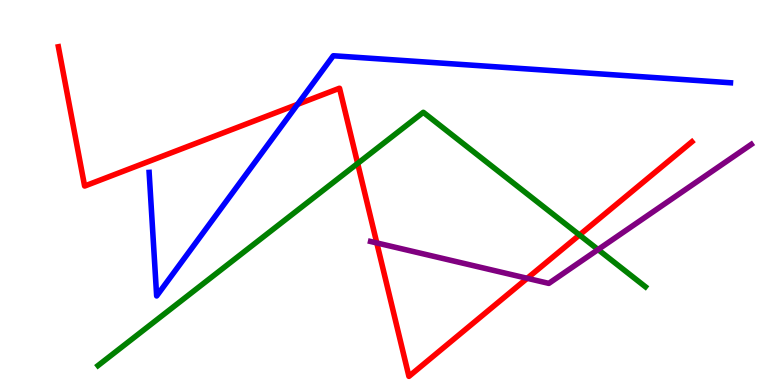[{'lines': ['blue', 'red'], 'intersections': [{'x': 3.84, 'y': 7.29}]}, {'lines': ['green', 'red'], 'intersections': [{'x': 4.61, 'y': 5.75}, {'x': 7.48, 'y': 3.9}]}, {'lines': ['purple', 'red'], 'intersections': [{'x': 4.86, 'y': 3.69}, {'x': 6.8, 'y': 2.77}]}, {'lines': ['blue', 'green'], 'intersections': []}, {'lines': ['blue', 'purple'], 'intersections': []}, {'lines': ['green', 'purple'], 'intersections': [{'x': 7.72, 'y': 3.52}]}]